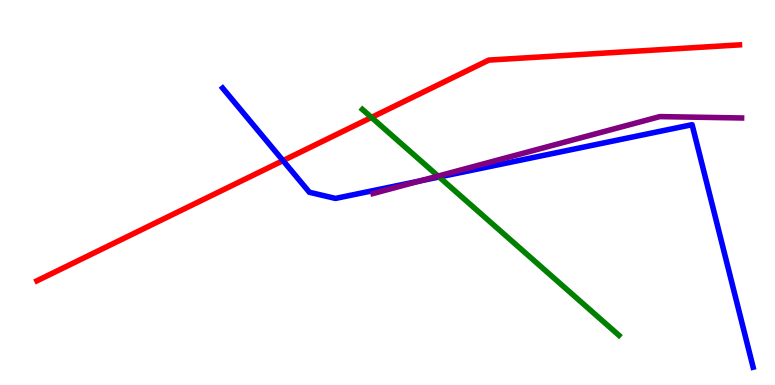[{'lines': ['blue', 'red'], 'intersections': [{'x': 3.65, 'y': 5.83}]}, {'lines': ['green', 'red'], 'intersections': [{'x': 4.79, 'y': 6.95}]}, {'lines': ['purple', 'red'], 'intersections': []}, {'lines': ['blue', 'green'], 'intersections': [{'x': 5.67, 'y': 5.4}]}, {'lines': ['blue', 'purple'], 'intersections': [{'x': 5.42, 'y': 5.3}]}, {'lines': ['green', 'purple'], 'intersections': [{'x': 5.65, 'y': 5.43}]}]